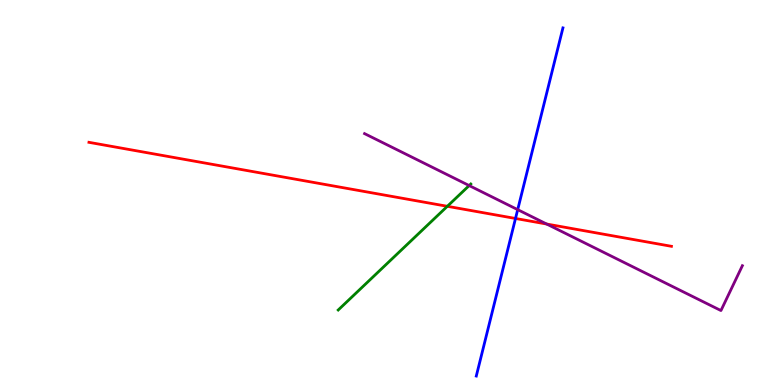[{'lines': ['blue', 'red'], 'intersections': [{'x': 6.65, 'y': 4.33}]}, {'lines': ['green', 'red'], 'intersections': [{'x': 5.77, 'y': 4.64}]}, {'lines': ['purple', 'red'], 'intersections': [{'x': 7.05, 'y': 4.18}]}, {'lines': ['blue', 'green'], 'intersections': []}, {'lines': ['blue', 'purple'], 'intersections': [{'x': 6.68, 'y': 4.55}]}, {'lines': ['green', 'purple'], 'intersections': [{'x': 6.05, 'y': 5.18}]}]